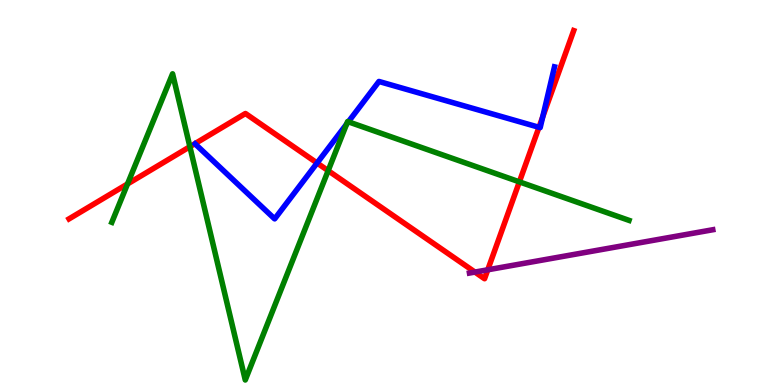[{'lines': ['blue', 'red'], 'intersections': [{'x': 4.09, 'y': 5.77}, {'x': 6.95, 'y': 6.69}, {'x': 7.0, 'y': 6.96}]}, {'lines': ['green', 'red'], 'intersections': [{'x': 1.65, 'y': 5.22}, {'x': 2.45, 'y': 6.19}, {'x': 4.23, 'y': 5.57}, {'x': 6.7, 'y': 5.28}]}, {'lines': ['purple', 'red'], 'intersections': [{'x': 6.13, 'y': 2.93}, {'x': 6.29, 'y': 2.99}]}, {'lines': ['blue', 'green'], 'intersections': [{'x': 4.47, 'y': 6.78}, {'x': 4.49, 'y': 6.84}]}, {'lines': ['blue', 'purple'], 'intersections': []}, {'lines': ['green', 'purple'], 'intersections': []}]